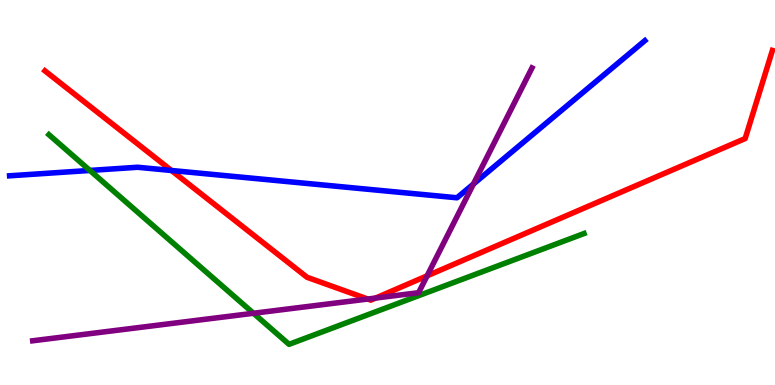[{'lines': ['blue', 'red'], 'intersections': [{'x': 2.21, 'y': 5.57}]}, {'lines': ['green', 'red'], 'intersections': []}, {'lines': ['purple', 'red'], 'intersections': [{'x': 4.75, 'y': 2.23}, {'x': 4.85, 'y': 2.26}, {'x': 5.51, 'y': 2.84}]}, {'lines': ['blue', 'green'], 'intersections': [{'x': 1.16, 'y': 5.57}]}, {'lines': ['blue', 'purple'], 'intersections': [{'x': 6.11, 'y': 5.22}]}, {'lines': ['green', 'purple'], 'intersections': [{'x': 3.27, 'y': 1.86}]}]